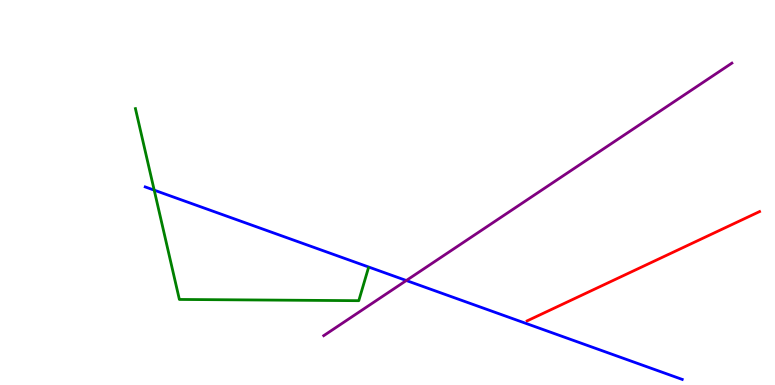[{'lines': ['blue', 'red'], 'intersections': []}, {'lines': ['green', 'red'], 'intersections': []}, {'lines': ['purple', 'red'], 'intersections': []}, {'lines': ['blue', 'green'], 'intersections': [{'x': 1.99, 'y': 5.06}]}, {'lines': ['blue', 'purple'], 'intersections': [{'x': 5.24, 'y': 2.71}]}, {'lines': ['green', 'purple'], 'intersections': []}]